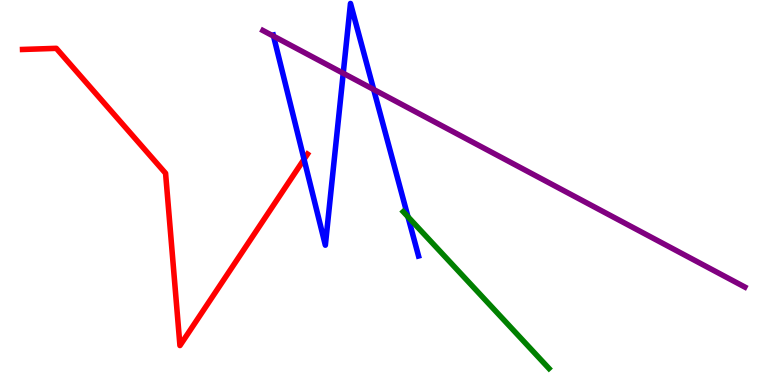[{'lines': ['blue', 'red'], 'intersections': [{'x': 3.92, 'y': 5.86}]}, {'lines': ['green', 'red'], 'intersections': []}, {'lines': ['purple', 'red'], 'intersections': []}, {'lines': ['blue', 'green'], 'intersections': [{'x': 5.26, 'y': 4.37}]}, {'lines': ['blue', 'purple'], 'intersections': [{'x': 3.53, 'y': 9.06}, {'x': 4.43, 'y': 8.1}, {'x': 4.82, 'y': 7.68}]}, {'lines': ['green', 'purple'], 'intersections': []}]